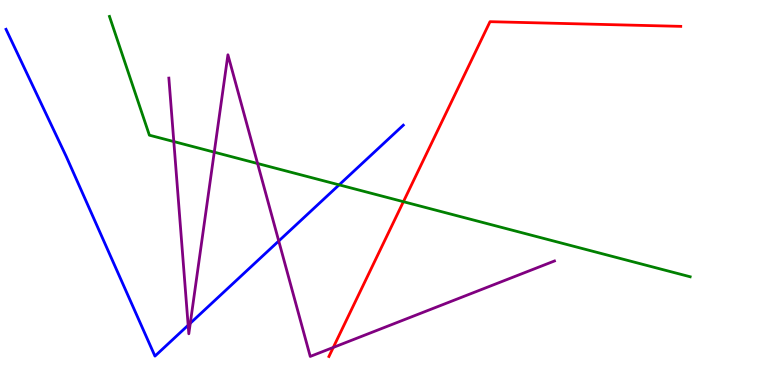[{'lines': ['blue', 'red'], 'intersections': []}, {'lines': ['green', 'red'], 'intersections': [{'x': 5.21, 'y': 4.76}]}, {'lines': ['purple', 'red'], 'intersections': [{'x': 4.3, 'y': 0.976}]}, {'lines': ['blue', 'green'], 'intersections': [{'x': 4.38, 'y': 5.2}]}, {'lines': ['blue', 'purple'], 'intersections': [{'x': 2.43, 'y': 1.55}, {'x': 2.46, 'y': 1.6}, {'x': 3.6, 'y': 3.74}]}, {'lines': ['green', 'purple'], 'intersections': [{'x': 2.24, 'y': 6.32}, {'x': 2.76, 'y': 6.05}, {'x': 3.32, 'y': 5.75}]}]